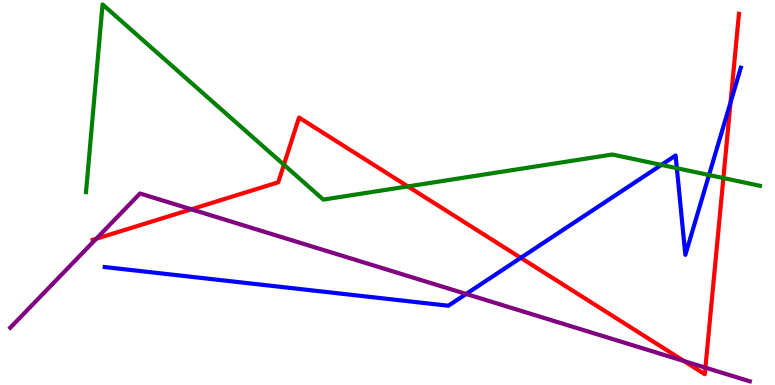[{'lines': ['blue', 'red'], 'intersections': [{'x': 6.72, 'y': 3.3}, {'x': 9.43, 'y': 7.34}]}, {'lines': ['green', 'red'], 'intersections': [{'x': 3.66, 'y': 5.72}, {'x': 5.26, 'y': 5.16}, {'x': 9.33, 'y': 5.38}]}, {'lines': ['purple', 'red'], 'intersections': [{'x': 1.24, 'y': 3.8}, {'x': 2.47, 'y': 4.56}, {'x': 8.83, 'y': 0.622}, {'x': 9.1, 'y': 0.451}]}, {'lines': ['blue', 'green'], 'intersections': [{'x': 8.53, 'y': 5.72}, {'x': 8.73, 'y': 5.63}, {'x': 9.15, 'y': 5.45}]}, {'lines': ['blue', 'purple'], 'intersections': [{'x': 6.01, 'y': 2.36}]}, {'lines': ['green', 'purple'], 'intersections': []}]